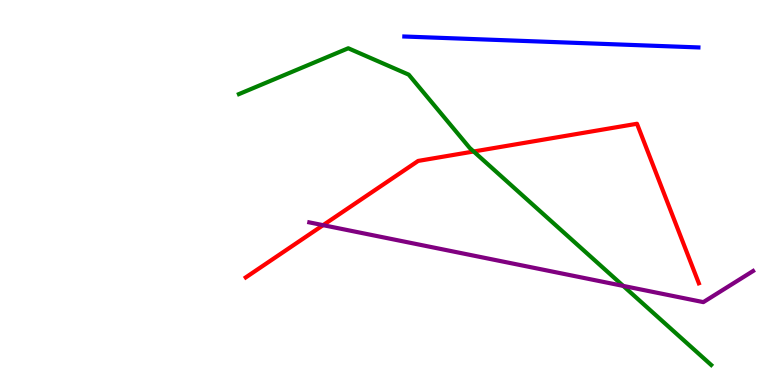[{'lines': ['blue', 'red'], 'intersections': []}, {'lines': ['green', 'red'], 'intersections': [{'x': 6.11, 'y': 6.06}]}, {'lines': ['purple', 'red'], 'intersections': [{'x': 4.17, 'y': 4.15}]}, {'lines': ['blue', 'green'], 'intersections': []}, {'lines': ['blue', 'purple'], 'intersections': []}, {'lines': ['green', 'purple'], 'intersections': [{'x': 8.04, 'y': 2.57}]}]